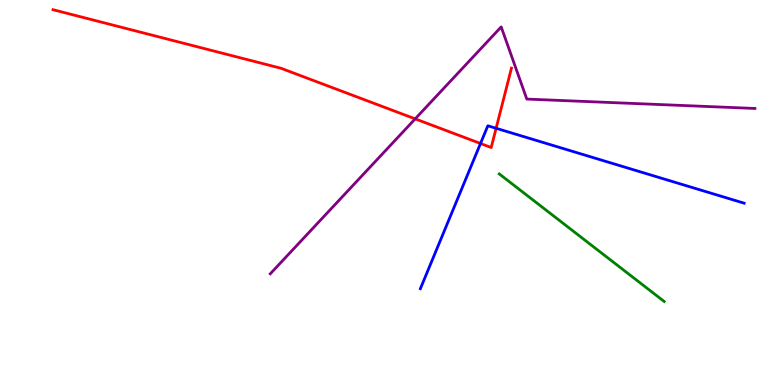[{'lines': ['blue', 'red'], 'intersections': [{'x': 6.2, 'y': 6.27}, {'x': 6.4, 'y': 6.67}]}, {'lines': ['green', 'red'], 'intersections': []}, {'lines': ['purple', 'red'], 'intersections': [{'x': 5.36, 'y': 6.91}]}, {'lines': ['blue', 'green'], 'intersections': []}, {'lines': ['blue', 'purple'], 'intersections': []}, {'lines': ['green', 'purple'], 'intersections': []}]